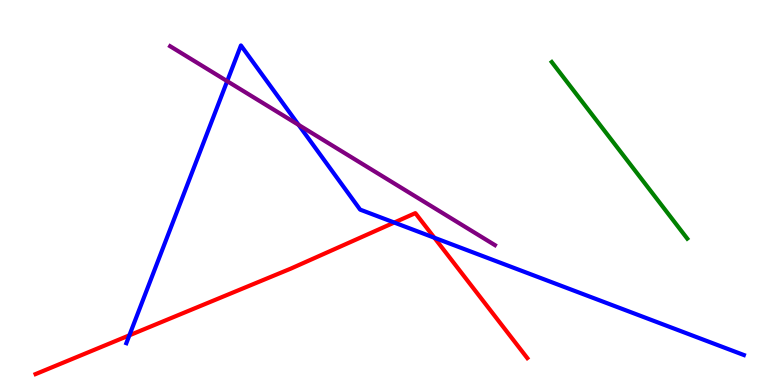[{'lines': ['blue', 'red'], 'intersections': [{'x': 1.67, 'y': 1.29}, {'x': 5.09, 'y': 4.22}, {'x': 5.6, 'y': 3.82}]}, {'lines': ['green', 'red'], 'intersections': []}, {'lines': ['purple', 'red'], 'intersections': []}, {'lines': ['blue', 'green'], 'intersections': []}, {'lines': ['blue', 'purple'], 'intersections': [{'x': 2.93, 'y': 7.89}, {'x': 3.85, 'y': 6.76}]}, {'lines': ['green', 'purple'], 'intersections': []}]